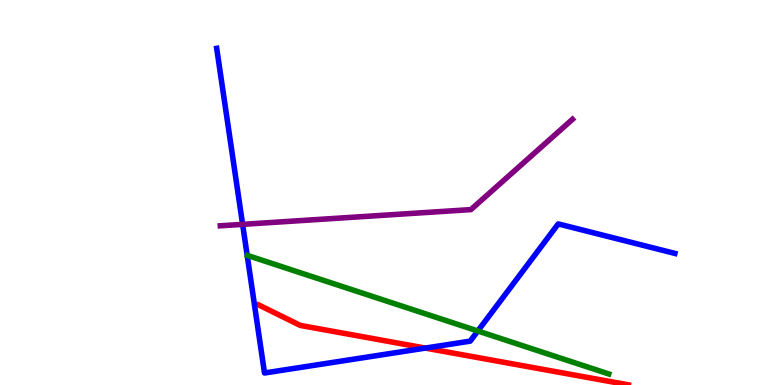[{'lines': ['blue', 'red'], 'intersections': [{'x': 5.49, 'y': 0.959}]}, {'lines': ['green', 'red'], 'intersections': []}, {'lines': ['purple', 'red'], 'intersections': []}, {'lines': ['blue', 'green'], 'intersections': [{'x': 6.17, 'y': 1.4}]}, {'lines': ['blue', 'purple'], 'intersections': [{'x': 3.13, 'y': 4.17}]}, {'lines': ['green', 'purple'], 'intersections': []}]